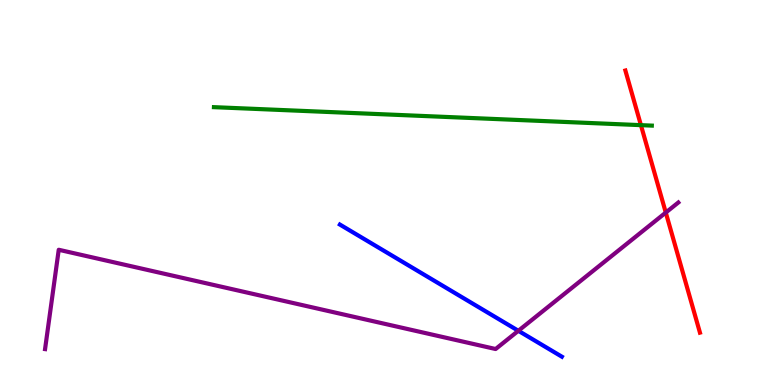[{'lines': ['blue', 'red'], 'intersections': []}, {'lines': ['green', 'red'], 'intersections': [{'x': 8.27, 'y': 6.75}]}, {'lines': ['purple', 'red'], 'intersections': [{'x': 8.59, 'y': 4.48}]}, {'lines': ['blue', 'green'], 'intersections': []}, {'lines': ['blue', 'purple'], 'intersections': [{'x': 6.69, 'y': 1.41}]}, {'lines': ['green', 'purple'], 'intersections': []}]